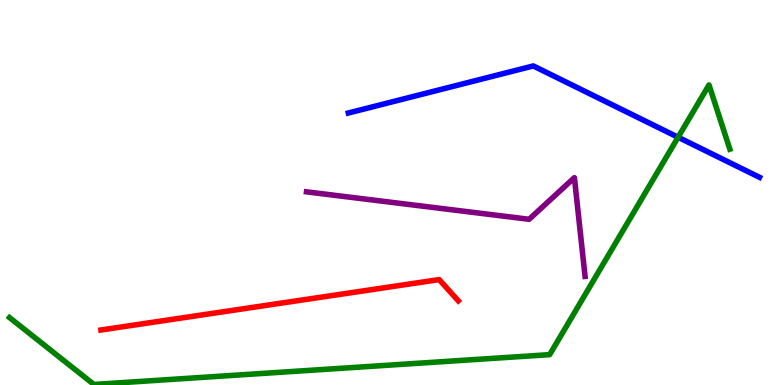[{'lines': ['blue', 'red'], 'intersections': []}, {'lines': ['green', 'red'], 'intersections': []}, {'lines': ['purple', 'red'], 'intersections': []}, {'lines': ['blue', 'green'], 'intersections': [{'x': 8.75, 'y': 6.44}]}, {'lines': ['blue', 'purple'], 'intersections': []}, {'lines': ['green', 'purple'], 'intersections': []}]